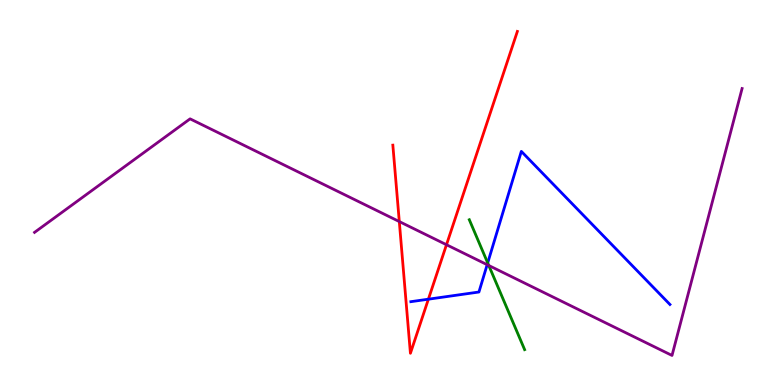[{'lines': ['blue', 'red'], 'intersections': [{'x': 5.53, 'y': 2.23}]}, {'lines': ['green', 'red'], 'intersections': []}, {'lines': ['purple', 'red'], 'intersections': [{'x': 5.15, 'y': 4.25}, {'x': 5.76, 'y': 3.64}]}, {'lines': ['blue', 'green'], 'intersections': [{'x': 6.29, 'y': 3.17}]}, {'lines': ['blue', 'purple'], 'intersections': [{'x': 6.29, 'y': 3.12}]}, {'lines': ['green', 'purple'], 'intersections': [{'x': 6.31, 'y': 3.1}]}]